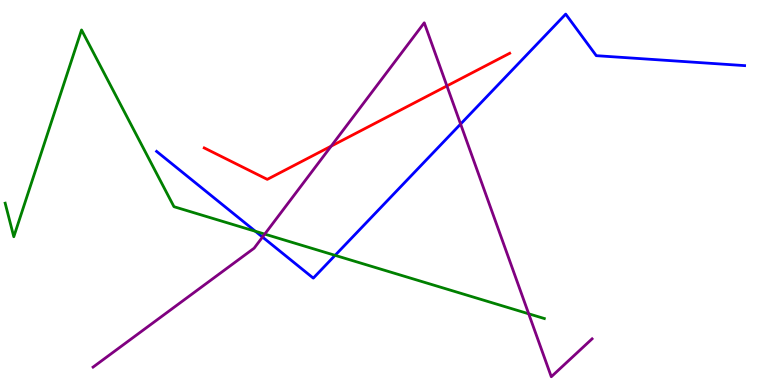[{'lines': ['blue', 'red'], 'intersections': []}, {'lines': ['green', 'red'], 'intersections': []}, {'lines': ['purple', 'red'], 'intersections': [{'x': 4.27, 'y': 6.2}, {'x': 5.77, 'y': 7.77}]}, {'lines': ['blue', 'green'], 'intersections': [{'x': 3.3, 'y': 3.99}, {'x': 4.32, 'y': 3.37}]}, {'lines': ['blue', 'purple'], 'intersections': [{'x': 3.39, 'y': 3.84}, {'x': 5.94, 'y': 6.78}]}, {'lines': ['green', 'purple'], 'intersections': [{'x': 3.42, 'y': 3.92}, {'x': 6.82, 'y': 1.85}]}]